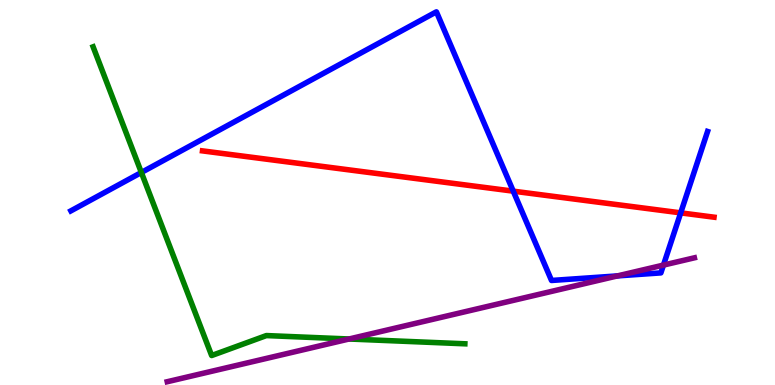[{'lines': ['blue', 'red'], 'intersections': [{'x': 6.62, 'y': 5.03}, {'x': 8.78, 'y': 4.47}]}, {'lines': ['green', 'red'], 'intersections': []}, {'lines': ['purple', 'red'], 'intersections': []}, {'lines': ['blue', 'green'], 'intersections': [{'x': 1.82, 'y': 5.52}]}, {'lines': ['blue', 'purple'], 'intersections': [{'x': 7.97, 'y': 2.83}, {'x': 8.56, 'y': 3.11}]}, {'lines': ['green', 'purple'], 'intersections': [{'x': 4.5, 'y': 1.19}]}]